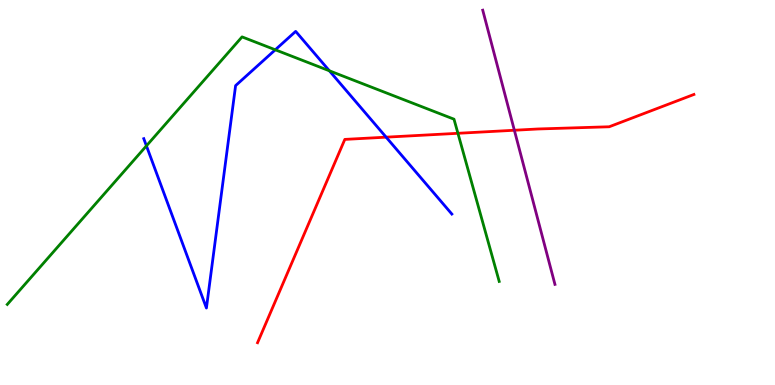[{'lines': ['blue', 'red'], 'intersections': [{'x': 4.98, 'y': 6.44}]}, {'lines': ['green', 'red'], 'intersections': [{'x': 5.91, 'y': 6.54}]}, {'lines': ['purple', 'red'], 'intersections': [{'x': 6.64, 'y': 6.62}]}, {'lines': ['blue', 'green'], 'intersections': [{'x': 1.89, 'y': 6.21}, {'x': 3.55, 'y': 8.71}, {'x': 4.25, 'y': 8.16}]}, {'lines': ['blue', 'purple'], 'intersections': []}, {'lines': ['green', 'purple'], 'intersections': []}]